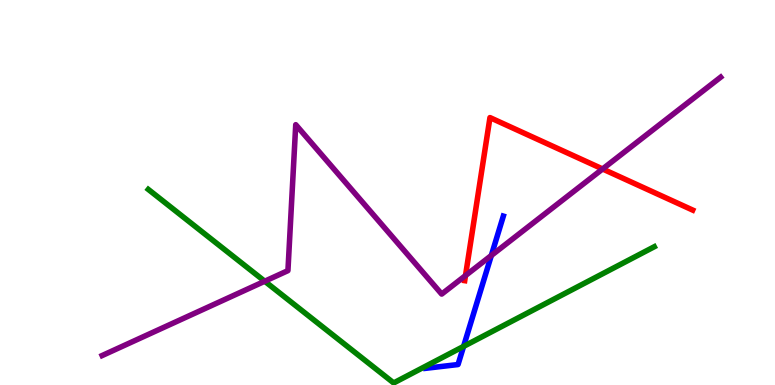[{'lines': ['blue', 'red'], 'intersections': []}, {'lines': ['green', 'red'], 'intersections': []}, {'lines': ['purple', 'red'], 'intersections': [{'x': 6.01, 'y': 2.84}, {'x': 7.78, 'y': 5.61}]}, {'lines': ['blue', 'green'], 'intersections': [{'x': 5.98, 'y': 1.0}]}, {'lines': ['blue', 'purple'], 'intersections': [{'x': 6.34, 'y': 3.36}]}, {'lines': ['green', 'purple'], 'intersections': [{'x': 3.42, 'y': 2.7}]}]